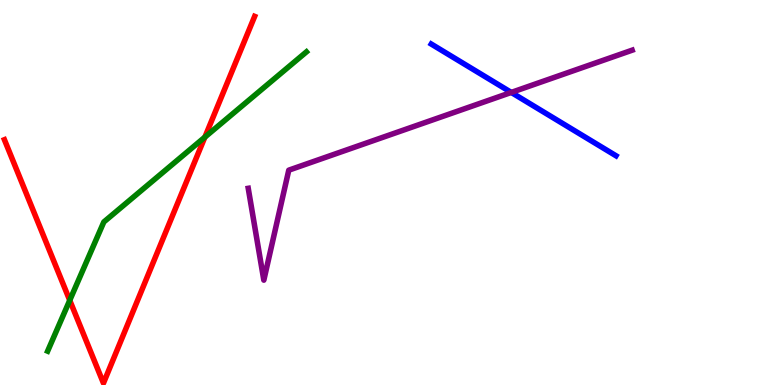[{'lines': ['blue', 'red'], 'intersections': []}, {'lines': ['green', 'red'], 'intersections': [{'x': 0.9, 'y': 2.2}, {'x': 2.64, 'y': 6.44}]}, {'lines': ['purple', 'red'], 'intersections': []}, {'lines': ['blue', 'green'], 'intersections': []}, {'lines': ['blue', 'purple'], 'intersections': [{'x': 6.6, 'y': 7.6}]}, {'lines': ['green', 'purple'], 'intersections': []}]